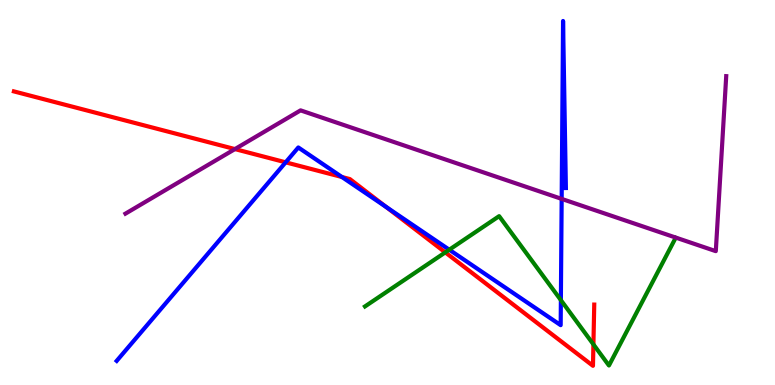[{'lines': ['blue', 'red'], 'intersections': [{'x': 3.69, 'y': 5.78}, {'x': 4.41, 'y': 5.4}, {'x': 4.98, 'y': 4.63}]}, {'lines': ['green', 'red'], 'intersections': [{'x': 5.75, 'y': 3.44}, {'x': 7.66, 'y': 1.05}]}, {'lines': ['purple', 'red'], 'intersections': [{'x': 3.03, 'y': 6.13}]}, {'lines': ['blue', 'green'], 'intersections': [{'x': 5.8, 'y': 3.51}, {'x': 7.24, 'y': 2.2}]}, {'lines': ['blue', 'purple'], 'intersections': [{'x': 7.25, 'y': 4.83}]}, {'lines': ['green', 'purple'], 'intersections': []}]